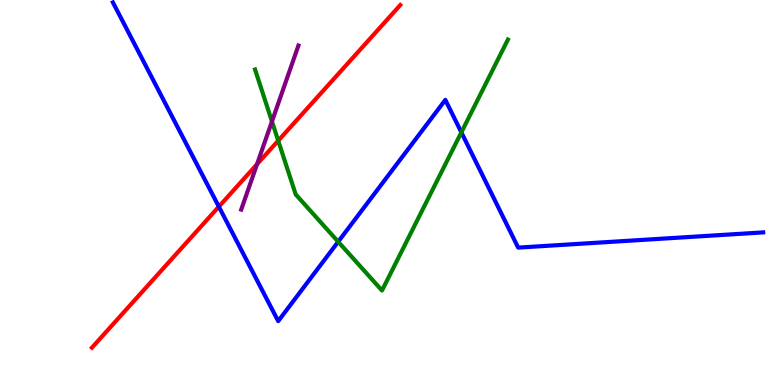[{'lines': ['blue', 'red'], 'intersections': [{'x': 2.82, 'y': 4.63}]}, {'lines': ['green', 'red'], 'intersections': [{'x': 3.59, 'y': 6.35}]}, {'lines': ['purple', 'red'], 'intersections': [{'x': 3.32, 'y': 5.73}]}, {'lines': ['blue', 'green'], 'intersections': [{'x': 4.36, 'y': 3.72}, {'x': 5.95, 'y': 6.56}]}, {'lines': ['blue', 'purple'], 'intersections': []}, {'lines': ['green', 'purple'], 'intersections': [{'x': 3.51, 'y': 6.85}]}]